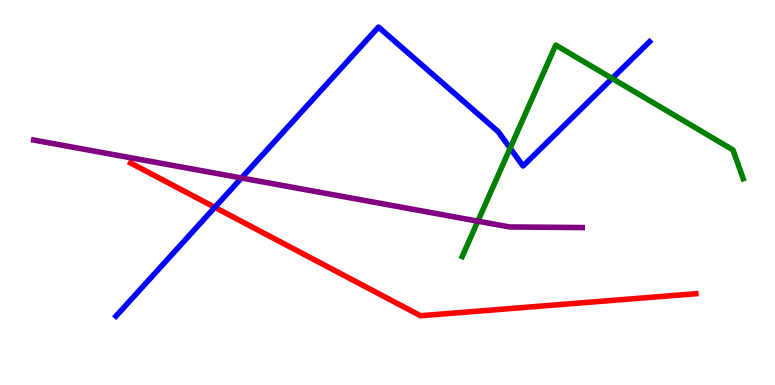[{'lines': ['blue', 'red'], 'intersections': [{'x': 2.77, 'y': 4.61}]}, {'lines': ['green', 'red'], 'intersections': []}, {'lines': ['purple', 'red'], 'intersections': []}, {'lines': ['blue', 'green'], 'intersections': [{'x': 6.58, 'y': 6.15}, {'x': 7.9, 'y': 7.96}]}, {'lines': ['blue', 'purple'], 'intersections': [{'x': 3.12, 'y': 5.38}]}, {'lines': ['green', 'purple'], 'intersections': [{'x': 6.17, 'y': 4.26}]}]